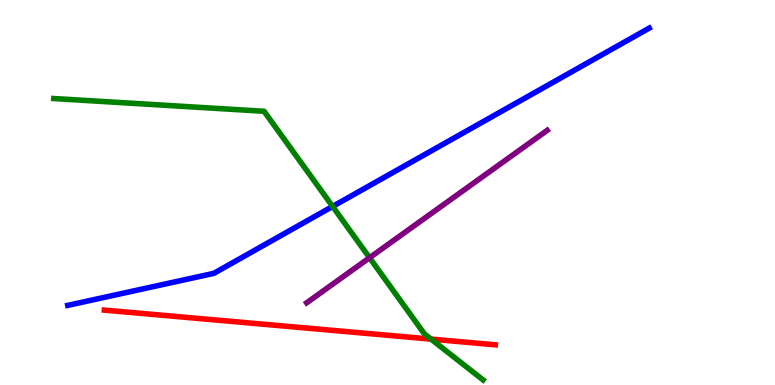[{'lines': ['blue', 'red'], 'intersections': []}, {'lines': ['green', 'red'], 'intersections': [{'x': 5.56, 'y': 1.19}]}, {'lines': ['purple', 'red'], 'intersections': []}, {'lines': ['blue', 'green'], 'intersections': [{'x': 4.29, 'y': 4.64}]}, {'lines': ['blue', 'purple'], 'intersections': []}, {'lines': ['green', 'purple'], 'intersections': [{'x': 4.77, 'y': 3.31}]}]